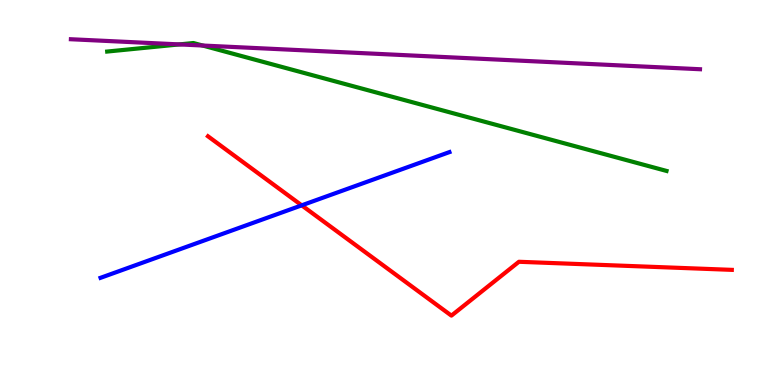[{'lines': ['blue', 'red'], 'intersections': [{'x': 3.89, 'y': 4.67}]}, {'lines': ['green', 'red'], 'intersections': []}, {'lines': ['purple', 'red'], 'intersections': []}, {'lines': ['blue', 'green'], 'intersections': []}, {'lines': ['blue', 'purple'], 'intersections': []}, {'lines': ['green', 'purple'], 'intersections': [{'x': 2.31, 'y': 8.85}, {'x': 2.61, 'y': 8.82}]}]